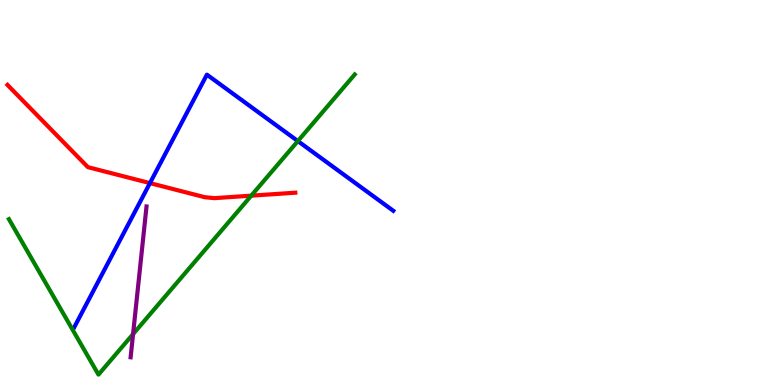[{'lines': ['blue', 'red'], 'intersections': [{'x': 1.93, 'y': 5.24}]}, {'lines': ['green', 'red'], 'intersections': [{'x': 3.24, 'y': 4.92}]}, {'lines': ['purple', 'red'], 'intersections': []}, {'lines': ['blue', 'green'], 'intersections': [{'x': 3.84, 'y': 6.34}]}, {'lines': ['blue', 'purple'], 'intersections': []}, {'lines': ['green', 'purple'], 'intersections': [{'x': 1.72, 'y': 1.32}]}]